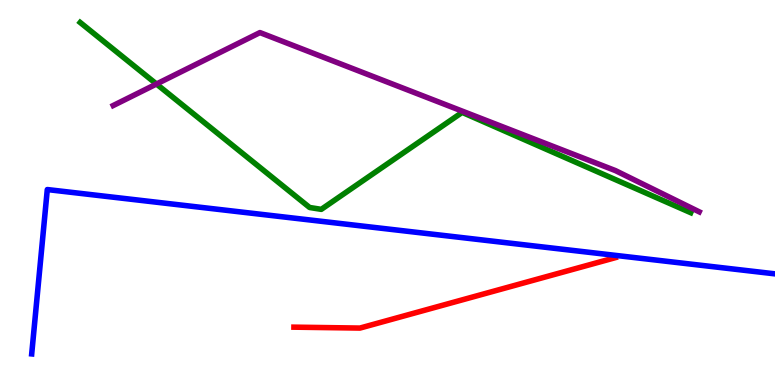[{'lines': ['blue', 'red'], 'intersections': []}, {'lines': ['green', 'red'], 'intersections': []}, {'lines': ['purple', 'red'], 'intersections': []}, {'lines': ['blue', 'green'], 'intersections': []}, {'lines': ['blue', 'purple'], 'intersections': []}, {'lines': ['green', 'purple'], 'intersections': [{'x': 2.02, 'y': 7.82}]}]